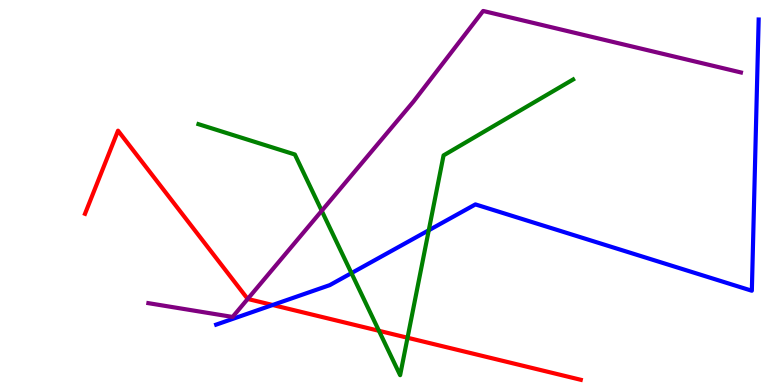[{'lines': ['blue', 'red'], 'intersections': [{'x': 3.52, 'y': 2.08}]}, {'lines': ['green', 'red'], 'intersections': [{'x': 4.89, 'y': 1.41}, {'x': 5.26, 'y': 1.23}]}, {'lines': ['purple', 'red'], 'intersections': [{'x': 3.2, 'y': 2.24}]}, {'lines': ['blue', 'green'], 'intersections': [{'x': 4.53, 'y': 2.91}, {'x': 5.53, 'y': 4.02}]}, {'lines': ['blue', 'purple'], 'intersections': []}, {'lines': ['green', 'purple'], 'intersections': [{'x': 4.15, 'y': 4.52}]}]